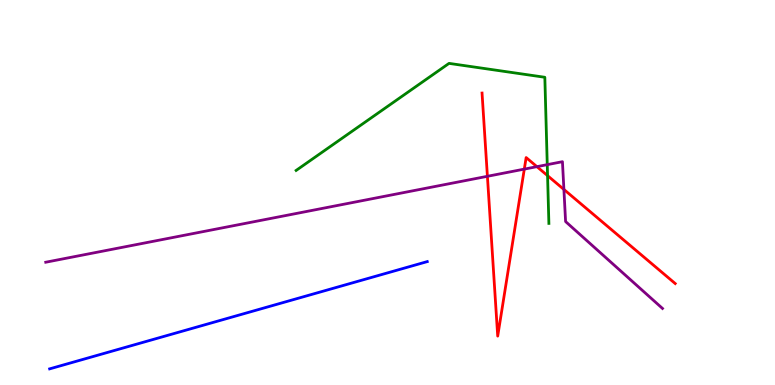[{'lines': ['blue', 'red'], 'intersections': []}, {'lines': ['green', 'red'], 'intersections': [{'x': 7.07, 'y': 5.44}]}, {'lines': ['purple', 'red'], 'intersections': [{'x': 6.29, 'y': 5.42}, {'x': 6.77, 'y': 5.61}, {'x': 6.93, 'y': 5.67}, {'x': 7.28, 'y': 5.08}]}, {'lines': ['blue', 'green'], 'intersections': []}, {'lines': ['blue', 'purple'], 'intersections': []}, {'lines': ['green', 'purple'], 'intersections': [{'x': 7.06, 'y': 5.72}]}]